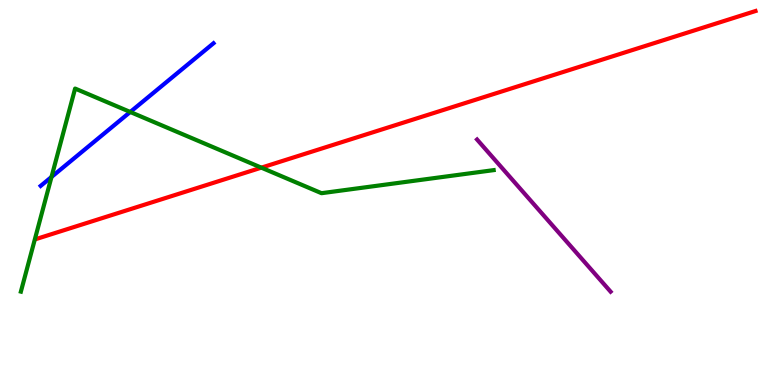[{'lines': ['blue', 'red'], 'intersections': []}, {'lines': ['green', 'red'], 'intersections': [{'x': 3.37, 'y': 5.65}]}, {'lines': ['purple', 'red'], 'intersections': []}, {'lines': ['blue', 'green'], 'intersections': [{'x': 0.665, 'y': 5.4}, {'x': 1.68, 'y': 7.09}]}, {'lines': ['blue', 'purple'], 'intersections': []}, {'lines': ['green', 'purple'], 'intersections': []}]